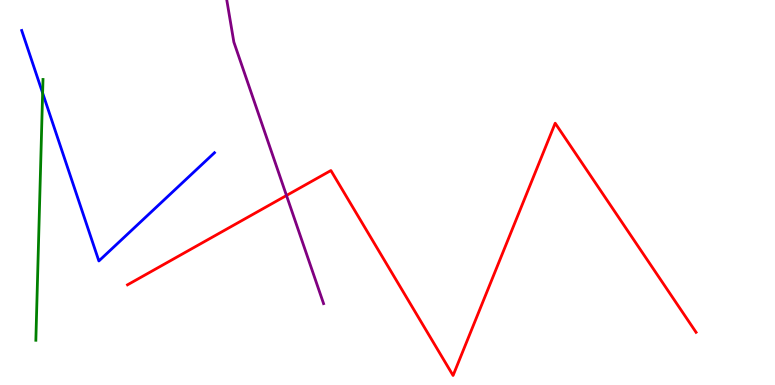[{'lines': ['blue', 'red'], 'intersections': []}, {'lines': ['green', 'red'], 'intersections': []}, {'lines': ['purple', 'red'], 'intersections': [{'x': 3.7, 'y': 4.92}]}, {'lines': ['blue', 'green'], 'intersections': [{'x': 0.55, 'y': 7.58}]}, {'lines': ['blue', 'purple'], 'intersections': []}, {'lines': ['green', 'purple'], 'intersections': []}]